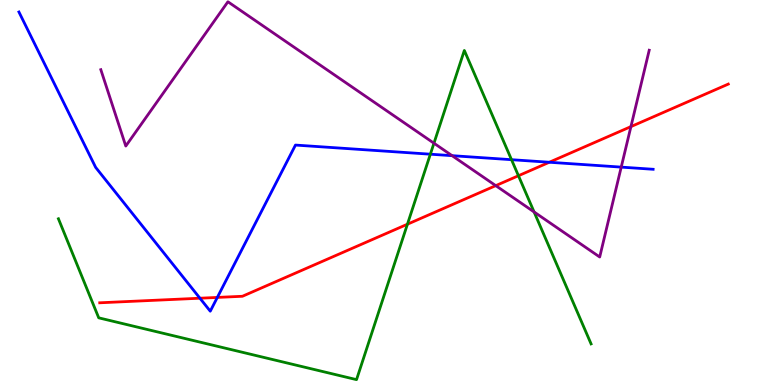[{'lines': ['blue', 'red'], 'intersections': [{'x': 2.58, 'y': 2.25}, {'x': 2.8, 'y': 2.27}, {'x': 7.09, 'y': 5.79}]}, {'lines': ['green', 'red'], 'intersections': [{'x': 5.26, 'y': 4.18}, {'x': 6.69, 'y': 5.44}]}, {'lines': ['purple', 'red'], 'intersections': [{'x': 6.4, 'y': 5.18}, {'x': 8.14, 'y': 6.71}]}, {'lines': ['blue', 'green'], 'intersections': [{'x': 5.55, 'y': 5.99}, {'x': 6.6, 'y': 5.85}]}, {'lines': ['blue', 'purple'], 'intersections': [{'x': 5.83, 'y': 5.96}, {'x': 8.02, 'y': 5.66}]}, {'lines': ['green', 'purple'], 'intersections': [{'x': 5.6, 'y': 6.28}, {'x': 6.89, 'y': 4.49}]}]